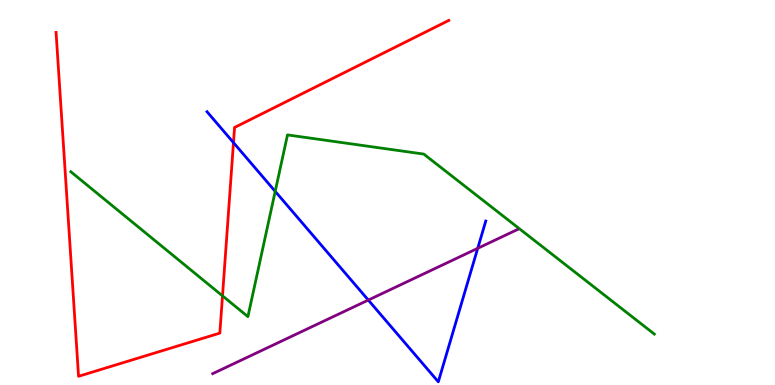[{'lines': ['blue', 'red'], 'intersections': [{'x': 3.01, 'y': 6.3}]}, {'lines': ['green', 'red'], 'intersections': [{'x': 2.87, 'y': 2.32}]}, {'lines': ['purple', 'red'], 'intersections': []}, {'lines': ['blue', 'green'], 'intersections': [{'x': 3.55, 'y': 5.03}]}, {'lines': ['blue', 'purple'], 'intersections': [{'x': 4.75, 'y': 2.21}, {'x': 6.16, 'y': 3.55}]}, {'lines': ['green', 'purple'], 'intersections': []}]